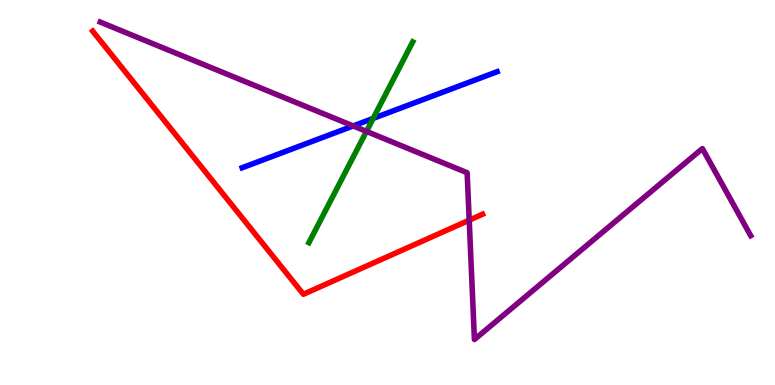[{'lines': ['blue', 'red'], 'intersections': []}, {'lines': ['green', 'red'], 'intersections': []}, {'lines': ['purple', 'red'], 'intersections': [{'x': 6.05, 'y': 4.28}]}, {'lines': ['blue', 'green'], 'intersections': [{'x': 4.82, 'y': 6.92}]}, {'lines': ['blue', 'purple'], 'intersections': [{'x': 4.56, 'y': 6.73}]}, {'lines': ['green', 'purple'], 'intersections': [{'x': 4.73, 'y': 6.59}]}]